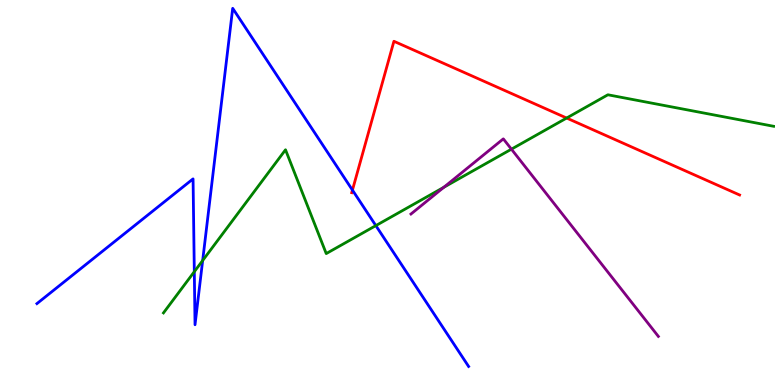[{'lines': ['blue', 'red'], 'intersections': [{'x': 4.55, 'y': 5.06}]}, {'lines': ['green', 'red'], 'intersections': [{'x': 7.31, 'y': 6.93}]}, {'lines': ['purple', 'red'], 'intersections': []}, {'lines': ['blue', 'green'], 'intersections': [{'x': 2.51, 'y': 2.94}, {'x': 2.62, 'y': 3.23}, {'x': 4.85, 'y': 4.14}]}, {'lines': ['blue', 'purple'], 'intersections': []}, {'lines': ['green', 'purple'], 'intersections': [{'x': 5.73, 'y': 5.14}, {'x': 6.6, 'y': 6.13}]}]